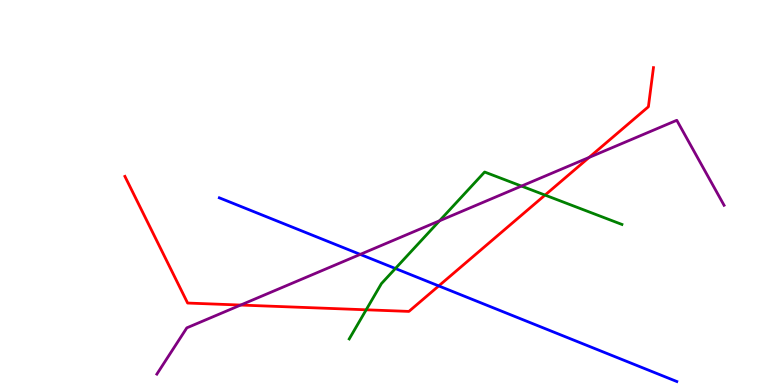[{'lines': ['blue', 'red'], 'intersections': [{'x': 5.66, 'y': 2.57}]}, {'lines': ['green', 'red'], 'intersections': [{'x': 4.72, 'y': 1.95}, {'x': 7.03, 'y': 4.93}]}, {'lines': ['purple', 'red'], 'intersections': [{'x': 3.11, 'y': 2.08}, {'x': 7.6, 'y': 5.91}]}, {'lines': ['blue', 'green'], 'intersections': [{'x': 5.1, 'y': 3.03}]}, {'lines': ['blue', 'purple'], 'intersections': [{'x': 4.65, 'y': 3.39}]}, {'lines': ['green', 'purple'], 'intersections': [{'x': 5.67, 'y': 4.26}, {'x': 6.73, 'y': 5.17}]}]